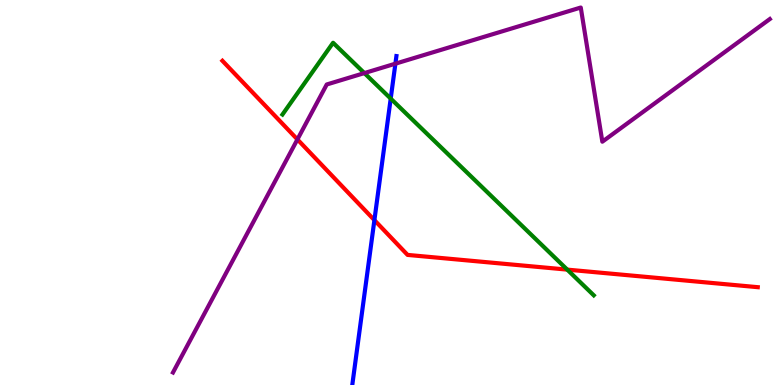[{'lines': ['blue', 'red'], 'intersections': [{'x': 4.83, 'y': 4.28}]}, {'lines': ['green', 'red'], 'intersections': [{'x': 7.32, 'y': 3.0}]}, {'lines': ['purple', 'red'], 'intersections': [{'x': 3.84, 'y': 6.38}]}, {'lines': ['blue', 'green'], 'intersections': [{'x': 5.04, 'y': 7.44}]}, {'lines': ['blue', 'purple'], 'intersections': [{'x': 5.1, 'y': 8.35}]}, {'lines': ['green', 'purple'], 'intersections': [{'x': 4.7, 'y': 8.1}]}]